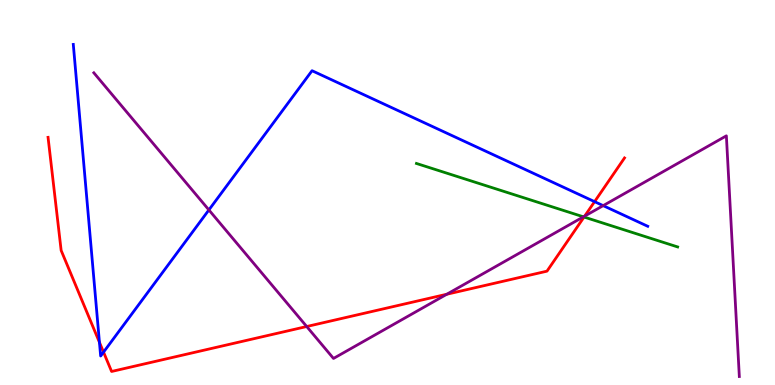[{'lines': ['blue', 'red'], 'intersections': [{'x': 1.28, 'y': 1.11}, {'x': 1.34, 'y': 0.854}, {'x': 7.67, 'y': 4.76}]}, {'lines': ['green', 'red'], 'intersections': [{'x': 7.54, 'y': 4.36}]}, {'lines': ['purple', 'red'], 'intersections': [{'x': 3.96, 'y': 1.52}, {'x': 5.77, 'y': 2.36}, {'x': 7.54, 'y': 4.39}]}, {'lines': ['blue', 'green'], 'intersections': []}, {'lines': ['blue', 'purple'], 'intersections': [{'x': 2.7, 'y': 4.55}, {'x': 7.78, 'y': 4.66}]}, {'lines': ['green', 'purple'], 'intersections': [{'x': 7.53, 'y': 4.37}]}]